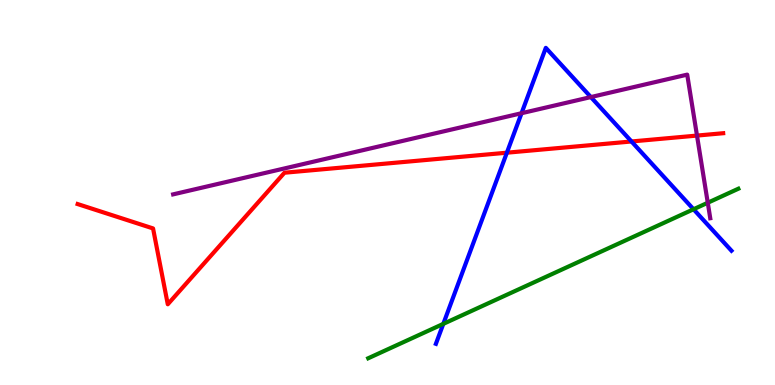[{'lines': ['blue', 'red'], 'intersections': [{'x': 6.54, 'y': 6.03}, {'x': 8.15, 'y': 6.33}]}, {'lines': ['green', 'red'], 'intersections': []}, {'lines': ['purple', 'red'], 'intersections': [{'x': 8.99, 'y': 6.48}]}, {'lines': ['blue', 'green'], 'intersections': [{'x': 5.72, 'y': 1.59}, {'x': 8.95, 'y': 4.56}]}, {'lines': ['blue', 'purple'], 'intersections': [{'x': 6.73, 'y': 7.06}, {'x': 7.62, 'y': 7.48}]}, {'lines': ['green', 'purple'], 'intersections': [{'x': 9.13, 'y': 4.73}]}]